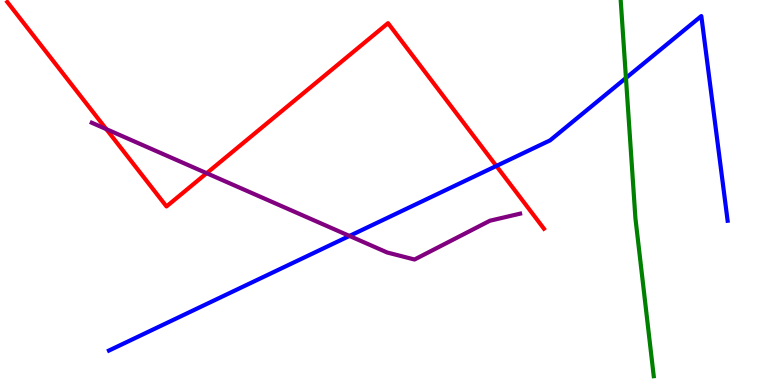[{'lines': ['blue', 'red'], 'intersections': [{'x': 6.4, 'y': 5.69}]}, {'lines': ['green', 'red'], 'intersections': []}, {'lines': ['purple', 'red'], 'intersections': [{'x': 1.37, 'y': 6.65}, {'x': 2.67, 'y': 5.5}]}, {'lines': ['blue', 'green'], 'intersections': [{'x': 8.08, 'y': 7.97}]}, {'lines': ['blue', 'purple'], 'intersections': [{'x': 4.51, 'y': 3.87}]}, {'lines': ['green', 'purple'], 'intersections': []}]